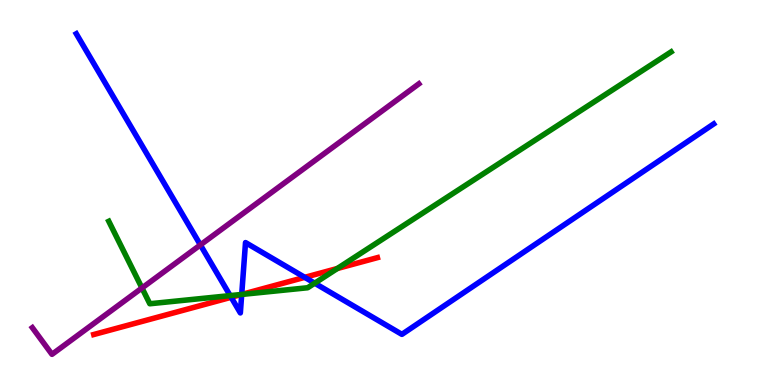[{'lines': ['blue', 'red'], 'intersections': [{'x': 2.98, 'y': 2.28}, {'x': 3.12, 'y': 2.35}, {'x': 3.93, 'y': 2.8}]}, {'lines': ['green', 'red'], 'intersections': [{'x': 3.12, 'y': 2.35}, {'x': 4.35, 'y': 3.03}]}, {'lines': ['purple', 'red'], 'intersections': []}, {'lines': ['blue', 'green'], 'intersections': [{'x': 2.97, 'y': 2.32}, {'x': 3.12, 'y': 2.35}, {'x': 4.06, 'y': 2.64}]}, {'lines': ['blue', 'purple'], 'intersections': [{'x': 2.59, 'y': 3.64}]}, {'lines': ['green', 'purple'], 'intersections': [{'x': 1.83, 'y': 2.52}]}]